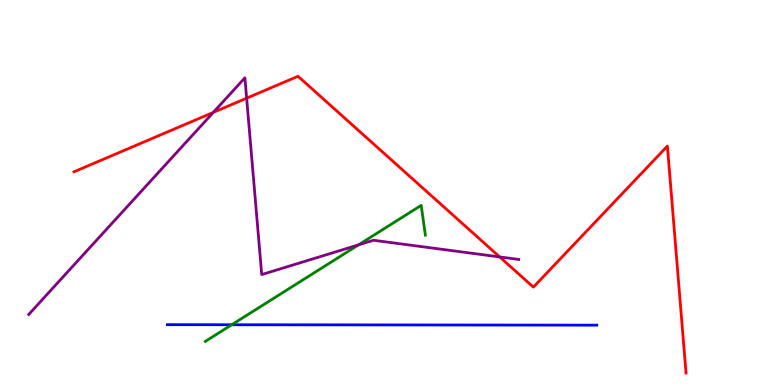[{'lines': ['blue', 'red'], 'intersections': []}, {'lines': ['green', 'red'], 'intersections': []}, {'lines': ['purple', 'red'], 'intersections': [{'x': 2.75, 'y': 7.08}, {'x': 3.18, 'y': 7.45}, {'x': 6.45, 'y': 3.33}]}, {'lines': ['blue', 'green'], 'intersections': [{'x': 2.99, 'y': 1.57}]}, {'lines': ['blue', 'purple'], 'intersections': []}, {'lines': ['green', 'purple'], 'intersections': [{'x': 4.63, 'y': 3.64}]}]